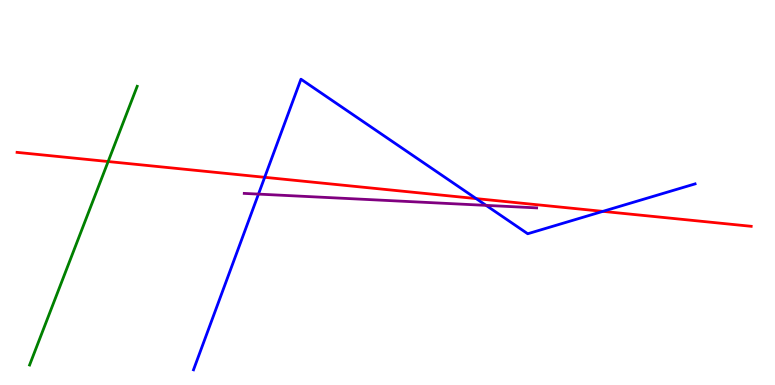[{'lines': ['blue', 'red'], 'intersections': [{'x': 3.42, 'y': 5.39}, {'x': 6.14, 'y': 4.84}, {'x': 7.78, 'y': 4.51}]}, {'lines': ['green', 'red'], 'intersections': [{'x': 1.4, 'y': 5.8}]}, {'lines': ['purple', 'red'], 'intersections': []}, {'lines': ['blue', 'green'], 'intersections': []}, {'lines': ['blue', 'purple'], 'intersections': [{'x': 3.34, 'y': 4.96}, {'x': 6.27, 'y': 4.67}]}, {'lines': ['green', 'purple'], 'intersections': []}]